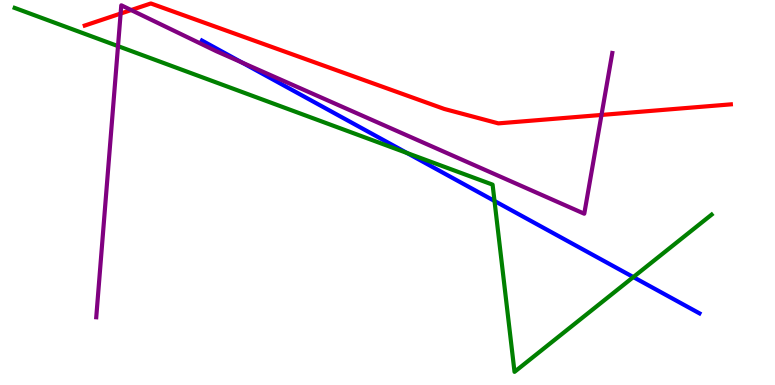[{'lines': ['blue', 'red'], 'intersections': []}, {'lines': ['green', 'red'], 'intersections': []}, {'lines': ['purple', 'red'], 'intersections': [{'x': 1.56, 'y': 9.65}, {'x': 1.69, 'y': 9.74}, {'x': 7.76, 'y': 7.01}]}, {'lines': ['blue', 'green'], 'intersections': [{'x': 5.25, 'y': 6.03}, {'x': 6.38, 'y': 4.78}, {'x': 8.17, 'y': 2.8}]}, {'lines': ['blue', 'purple'], 'intersections': [{'x': 3.12, 'y': 8.38}]}, {'lines': ['green', 'purple'], 'intersections': [{'x': 1.52, 'y': 8.8}]}]